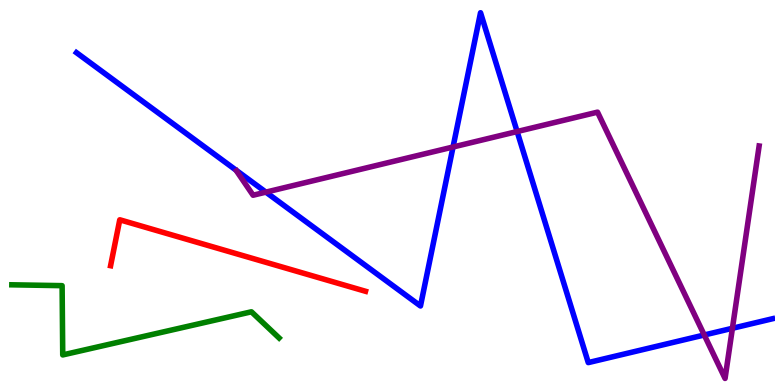[{'lines': ['blue', 'red'], 'intersections': []}, {'lines': ['green', 'red'], 'intersections': []}, {'lines': ['purple', 'red'], 'intersections': []}, {'lines': ['blue', 'green'], 'intersections': []}, {'lines': ['blue', 'purple'], 'intersections': [{'x': 3.43, 'y': 5.01}, {'x': 5.85, 'y': 6.18}, {'x': 6.67, 'y': 6.58}, {'x': 9.09, 'y': 1.3}, {'x': 9.45, 'y': 1.47}]}, {'lines': ['green', 'purple'], 'intersections': []}]